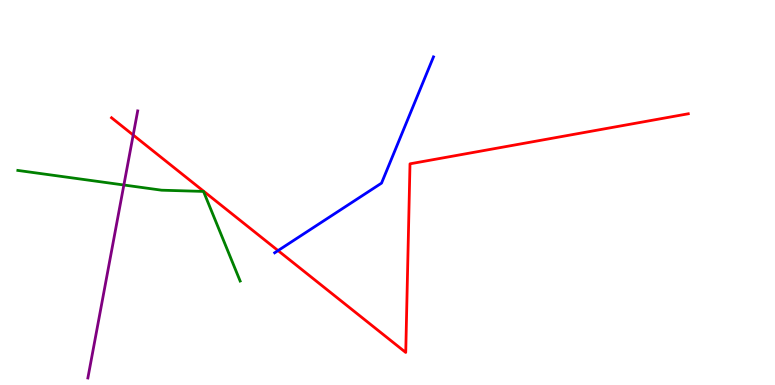[{'lines': ['blue', 'red'], 'intersections': [{'x': 3.59, 'y': 3.49}]}, {'lines': ['green', 'red'], 'intersections': []}, {'lines': ['purple', 'red'], 'intersections': [{'x': 1.72, 'y': 6.49}]}, {'lines': ['blue', 'green'], 'intersections': []}, {'lines': ['blue', 'purple'], 'intersections': []}, {'lines': ['green', 'purple'], 'intersections': [{'x': 1.6, 'y': 5.19}]}]